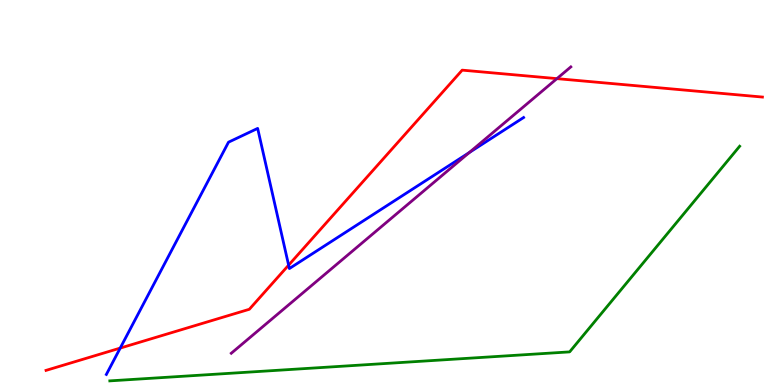[{'lines': ['blue', 'red'], 'intersections': [{'x': 1.55, 'y': 0.959}, {'x': 3.72, 'y': 3.11}]}, {'lines': ['green', 'red'], 'intersections': []}, {'lines': ['purple', 'red'], 'intersections': [{'x': 7.19, 'y': 7.96}]}, {'lines': ['blue', 'green'], 'intersections': []}, {'lines': ['blue', 'purple'], 'intersections': [{'x': 6.05, 'y': 6.04}]}, {'lines': ['green', 'purple'], 'intersections': []}]